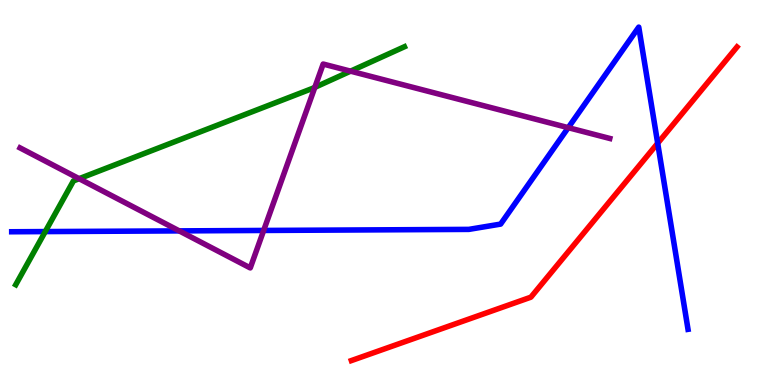[{'lines': ['blue', 'red'], 'intersections': [{'x': 8.49, 'y': 6.28}]}, {'lines': ['green', 'red'], 'intersections': []}, {'lines': ['purple', 'red'], 'intersections': []}, {'lines': ['blue', 'green'], 'intersections': [{'x': 0.584, 'y': 3.98}]}, {'lines': ['blue', 'purple'], 'intersections': [{'x': 2.31, 'y': 4.0}, {'x': 3.4, 'y': 4.01}, {'x': 7.33, 'y': 6.68}]}, {'lines': ['green', 'purple'], 'intersections': [{'x': 1.02, 'y': 5.36}, {'x': 4.06, 'y': 7.73}, {'x': 4.52, 'y': 8.15}]}]